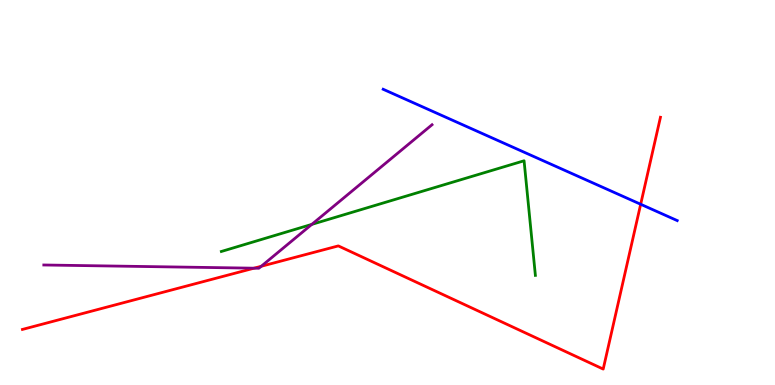[{'lines': ['blue', 'red'], 'intersections': [{'x': 8.27, 'y': 4.69}]}, {'lines': ['green', 'red'], 'intersections': []}, {'lines': ['purple', 'red'], 'intersections': [{'x': 3.28, 'y': 3.03}, {'x': 3.37, 'y': 3.08}]}, {'lines': ['blue', 'green'], 'intersections': []}, {'lines': ['blue', 'purple'], 'intersections': []}, {'lines': ['green', 'purple'], 'intersections': [{'x': 4.02, 'y': 4.17}]}]